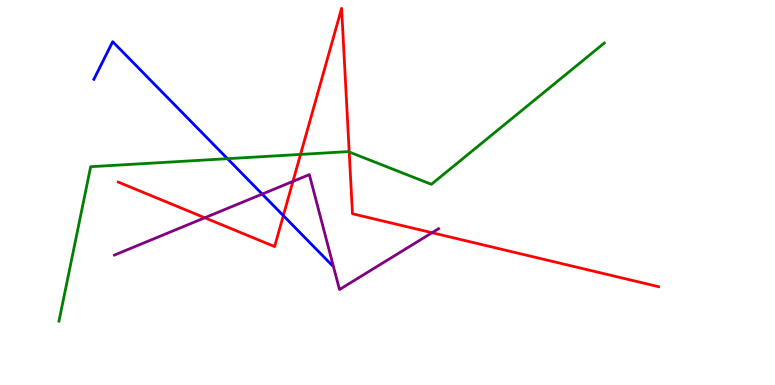[{'lines': ['blue', 'red'], 'intersections': [{'x': 3.66, 'y': 4.4}]}, {'lines': ['green', 'red'], 'intersections': [{'x': 3.88, 'y': 5.99}, {'x': 4.51, 'y': 6.05}]}, {'lines': ['purple', 'red'], 'intersections': [{'x': 2.64, 'y': 4.34}, {'x': 3.78, 'y': 5.29}, {'x': 5.57, 'y': 3.96}]}, {'lines': ['blue', 'green'], 'intersections': [{'x': 2.94, 'y': 5.88}]}, {'lines': ['blue', 'purple'], 'intersections': [{'x': 3.38, 'y': 4.96}]}, {'lines': ['green', 'purple'], 'intersections': []}]